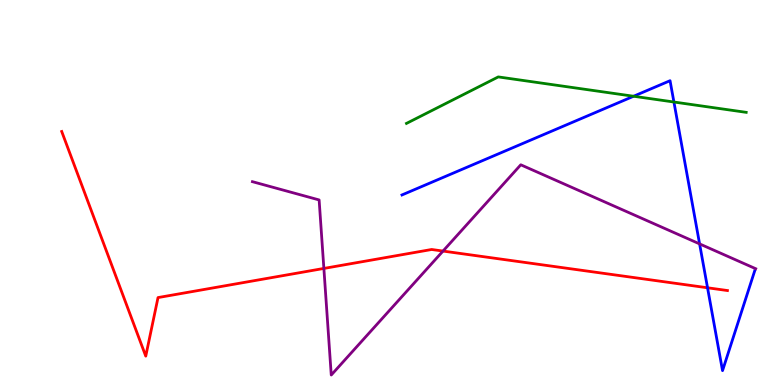[{'lines': ['blue', 'red'], 'intersections': [{'x': 9.13, 'y': 2.53}]}, {'lines': ['green', 'red'], 'intersections': []}, {'lines': ['purple', 'red'], 'intersections': [{'x': 4.18, 'y': 3.03}, {'x': 5.72, 'y': 3.48}]}, {'lines': ['blue', 'green'], 'intersections': [{'x': 8.18, 'y': 7.5}, {'x': 8.7, 'y': 7.35}]}, {'lines': ['blue', 'purple'], 'intersections': [{'x': 9.03, 'y': 3.67}]}, {'lines': ['green', 'purple'], 'intersections': []}]